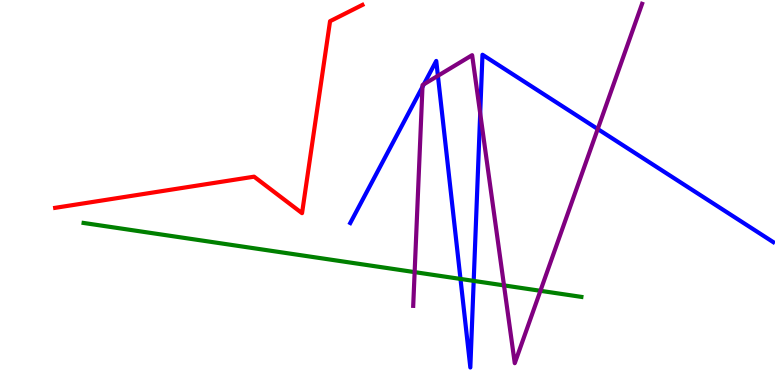[{'lines': ['blue', 'red'], 'intersections': []}, {'lines': ['green', 'red'], 'intersections': []}, {'lines': ['purple', 'red'], 'intersections': []}, {'lines': ['blue', 'green'], 'intersections': [{'x': 5.94, 'y': 2.76}, {'x': 6.11, 'y': 2.7}]}, {'lines': ['blue', 'purple'], 'intersections': [{'x': 5.45, 'y': 7.74}, {'x': 5.47, 'y': 7.81}, {'x': 5.65, 'y': 8.03}, {'x': 6.2, 'y': 7.05}, {'x': 7.71, 'y': 6.65}]}, {'lines': ['green', 'purple'], 'intersections': [{'x': 5.35, 'y': 2.93}, {'x': 6.5, 'y': 2.59}, {'x': 6.97, 'y': 2.45}]}]